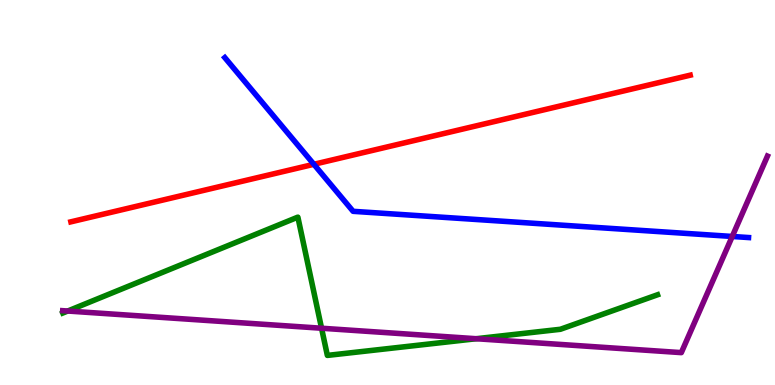[{'lines': ['blue', 'red'], 'intersections': [{'x': 4.05, 'y': 5.73}]}, {'lines': ['green', 'red'], 'intersections': []}, {'lines': ['purple', 'red'], 'intersections': []}, {'lines': ['blue', 'green'], 'intersections': []}, {'lines': ['blue', 'purple'], 'intersections': [{'x': 9.45, 'y': 3.86}]}, {'lines': ['green', 'purple'], 'intersections': [{'x': 0.874, 'y': 1.92}, {'x': 4.15, 'y': 1.47}, {'x': 6.14, 'y': 1.2}]}]